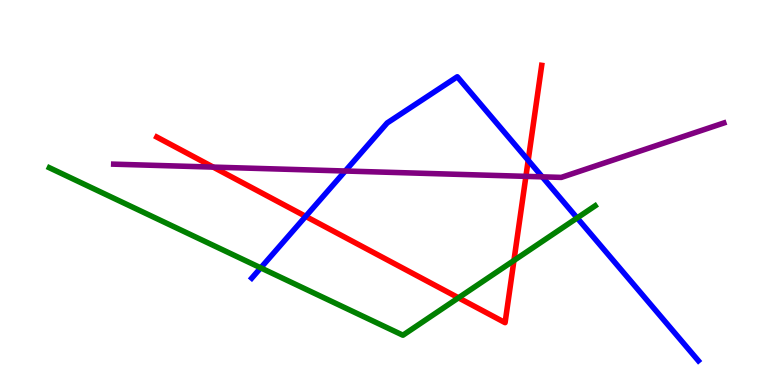[{'lines': ['blue', 'red'], 'intersections': [{'x': 3.94, 'y': 4.38}, {'x': 6.82, 'y': 5.84}]}, {'lines': ['green', 'red'], 'intersections': [{'x': 5.92, 'y': 2.26}, {'x': 6.63, 'y': 3.23}]}, {'lines': ['purple', 'red'], 'intersections': [{'x': 2.75, 'y': 5.66}, {'x': 6.79, 'y': 5.42}]}, {'lines': ['blue', 'green'], 'intersections': [{'x': 3.36, 'y': 3.04}, {'x': 7.45, 'y': 4.34}]}, {'lines': ['blue', 'purple'], 'intersections': [{'x': 4.45, 'y': 5.56}, {'x': 7.0, 'y': 5.41}]}, {'lines': ['green', 'purple'], 'intersections': []}]